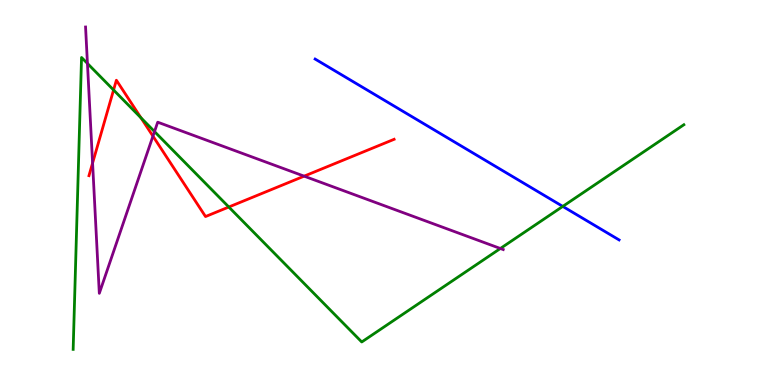[{'lines': ['blue', 'red'], 'intersections': []}, {'lines': ['green', 'red'], 'intersections': [{'x': 1.47, 'y': 7.66}, {'x': 1.82, 'y': 6.94}, {'x': 2.95, 'y': 4.62}]}, {'lines': ['purple', 'red'], 'intersections': [{'x': 1.19, 'y': 5.76}, {'x': 1.97, 'y': 6.46}, {'x': 3.92, 'y': 5.42}]}, {'lines': ['blue', 'green'], 'intersections': [{'x': 7.26, 'y': 4.64}]}, {'lines': ['blue', 'purple'], 'intersections': []}, {'lines': ['green', 'purple'], 'intersections': [{'x': 1.13, 'y': 8.35}, {'x': 1.99, 'y': 6.58}, {'x': 6.46, 'y': 3.55}]}]